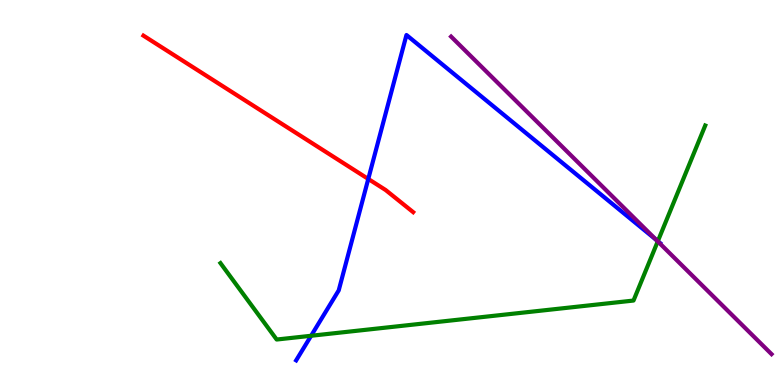[{'lines': ['blue', 'red'], 'intersections': [{'x': 4.75, 'y': 5.35}]}, {'lines': ['green', 'red'], 'intersections': []}, {'lines': ['purple', 'red'], 'intersections': []}, {'lines': ['blue', 'green'], 'intersections': [{'x': 4.01, 'y': 1.28}, {'x': 8.49, 'y': 3.74}]}, {'lines': ['blue', 'purple'], 'intersections': [{'x': 8.47, 'y': 3.77}]}, {'lines': ['green', 'purple'], 'intersections': [{'x': 8.49, 'y': 3.73}]}]